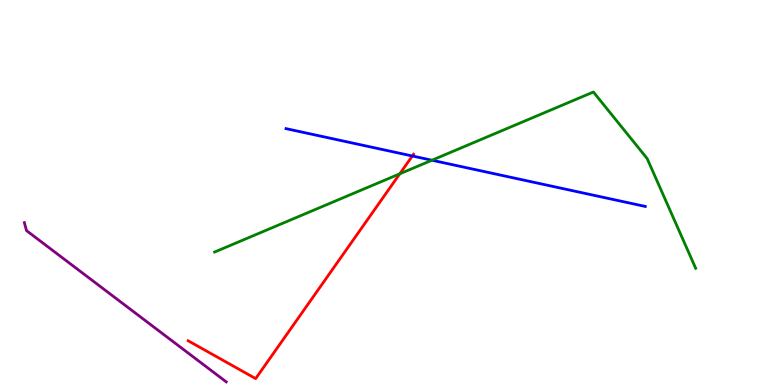[{'lines': ['blue', 'red'], 'intersections': [{'x': 5.32, 'y': 5.95}]}, {'lines': ['green', 'red'], 'intersections': [{'x': 5.16, 'y': 5.49}]}, {'lines': ['purple', 'red'], 'intersections': []}, {'lines': ['blue', 'green'], 'intersections': [{'x': 5.57, 'y': 5.84}]}, {'lines': ['blue', 'purple'], 'intersections': []}, {'lines': ['green', 'purple'], 'intersections': []}]